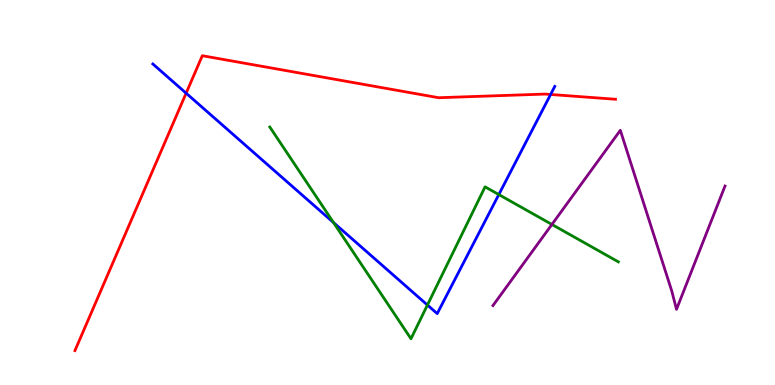[{'lines': ['blue', 'red'], 'intersections': [{'x': 2.4, 'y': 7.58}, {'x': 7.1, 'y': 7.55}]}, {'lines': ['green', 'red'], 'intersections': []}, {'lines': ['purple', 'red'], 'intersections': []}, {'lines': ['blue', 'green'], 'intersections': [{'x': 4.3, 'y': 4.22}, {'x': 5.52, 'y': 2.08}, {'x': 6.44, 'y': 4.95}]}, {'lines': ['blue', 'purple'], 'intersections': []}, {'lines': ['green', 'purple'], 'intersections': [{'x': 7.12, 'y': 4.17}]}]